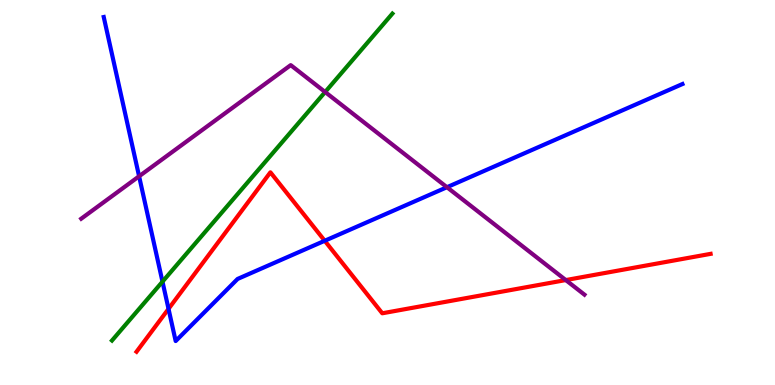[{'lines': ['blue', 'red'], 'intersections': [{'x': 2.17, 'y': 1.98}, {'x': 4.19, 'y': 3.75}]}, {'lines': ['green', 'red'], 'intersections': []}, {'lines': ['purple', 'red'], 'intersections': [{'x': 7.3, 'y': 2.73}]}, {'lines': ['blue', 'green'], 'intersections': [{'x': 2.1, 'y': 2.68}]}, {'lines': ['blue', 'purple'], 'intersections': [{'x': 1.79, 'y': 5.42}, {'x': 5.77, 'y': 5.14}]}, {'lines': ['green', 'purple'], 'intersections': [{'x': 4.2, 'y': 7.61}]}]